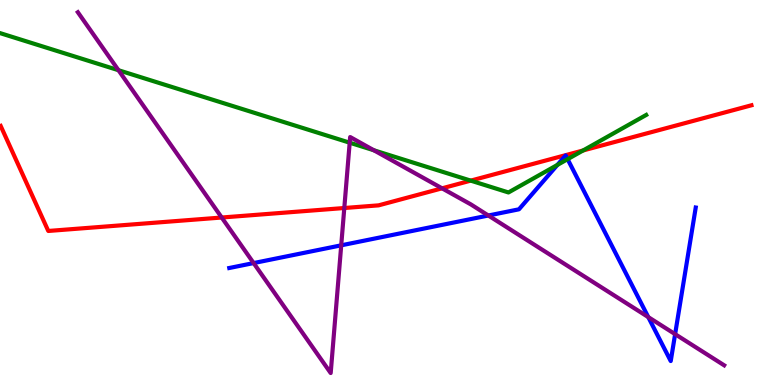[{'lines': ['blue', 'red'], 'intersections': []}, {'lines': ['green', 'red'], 'intersections': [{'x': 6.07, 'y': 5.31}, {'x': 7.52, 'y': 6.09}]}, {'lines': ['purple', 'red'], 'intersections': [{'x': 2.86, 'y': 4.35}, {'x': 4.44, 'y': 4.6}, {'x': 5.7, 'y': 5.11}]}, {'lines': ['blue', 'green'], 'intersections': [{'x': 7.19, 'y': 5.72}, {'x': 7.32, 'y': 5.87}]}, {'lines': ['blue', 'purple'], 'intersections': [{'x': 3.27, 'y': 3.17}, {'x': 4.4, 'y': 3.63}, {'x': 6.3, 'y': 4.4}, {'x': 8.36, 'y': 1.76}, {'x': 8.71, 'y': 1.32}]}, {'lines': ['green', 'purple'], 'intersections': [{'x': 1.53, 'y': 8.18}, {'x': 4.51, 'y': 6.29}, {'x': 4.82, 'y': 6.1}]}]